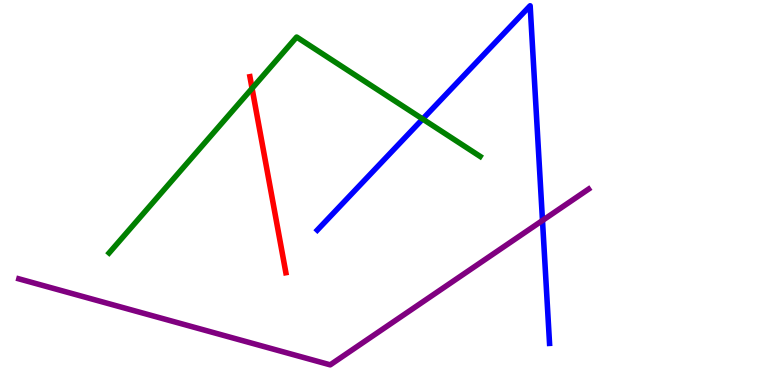[{'lines': ['blue', 'red'], 'intersections': []}, {'lines': ['green', 'red'], 'intersections': [{'x': 3.25, 'y': 7.7}]}, {'lines': ['purple', 'red'], 'intersections': []}, {'lines': ['blue', 'green'], 'intersections': [{'x': 5.45, 'y': 6.91}]}, {'lines': ['blue', 'purple'], 'intersections': [{'x': 7.0, 'y': 4.27}]}, {'lines': ['green', 'purple'], 'intersections': []}]